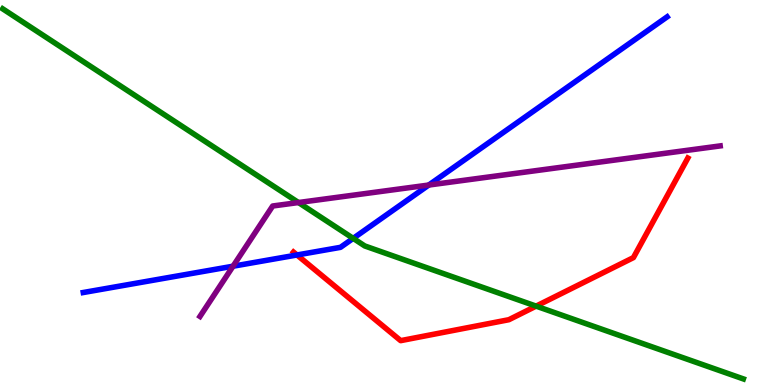[{'lines': ['blue', 'red'], 'intersections': [{'x': 3.83, 'y': 3.38}]}, {'lines': ['green', 'red'], 'intersections': [{'x': 6.92, 'y': 2.05}]}, {'lines': ['purple', 'red'], 'intersections': []}, {'lines': ['blue', 'green'], 'intersections': [{'x': 4.56, 'y': 3.81}]}, {'lines': ['blue', 'purple'], 'intersections': [{'x': 3.01, 'y': 3.09}, {'x': 5.53, 'y': 5.19}]}, {'lines': ['green', 'purple'], 'intersections': [{'x': 3.85, 'y': 4.74}]}]